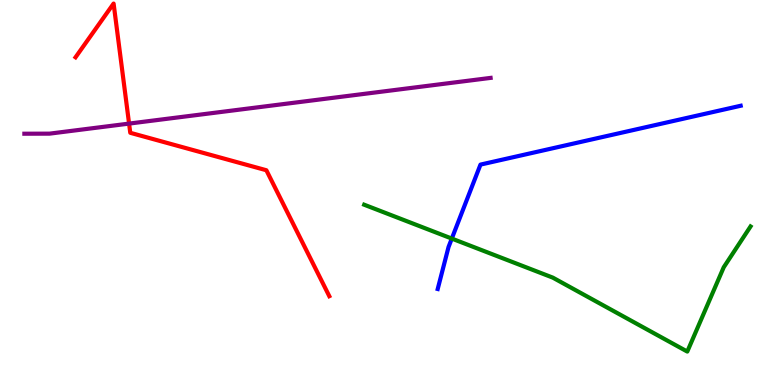[{'lines': ['blue', 'red'], 'intersections': []}, {'lines': ['green', 'red'], 'intersections': []}, {'lines': ['purple', 'red'], 'intersections': [{'x': 1.67, 'y': 6.79}]}, {'lines': ['blue', 'green'], 'intersections': [{'x': 5.83, 'y': 3.8}]}, {'lines': ['blue', 'purple'], 'intersections': []}, {'lines': ['green', 'purple'], 'intersections': []}]